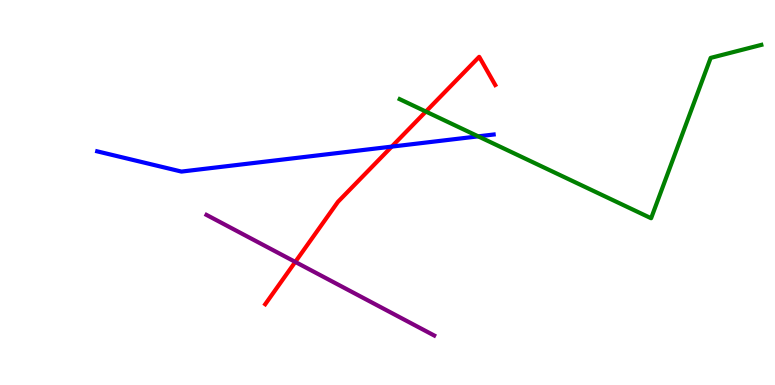[{'lines': ['blue', 'red'], 'intersections': [{'x': 5.05, 'y': 6.19}]}, {'lines': ['green', 'red'], 'intersections': [{'x': 5.5, 'y': 7.1}]}, {'lines': ['purple', 'red'], 'intersections': [{'x': 3.81, 'y': 3.2}]}, {'lines': ['blue', 'green'], 'intersections': [{'x': 6.17, 'y': 6.46}]}, {'lines': ['blue', 'purple'], 'intersections': []}, {'lines': ['green', 'purple'], 'intersections': []}]